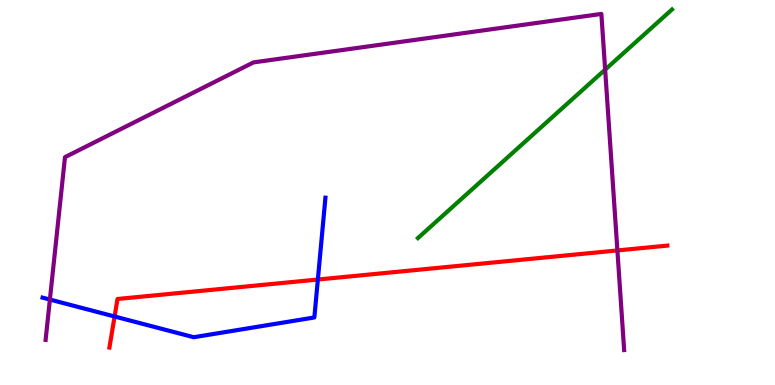[{'lines': ['blue', 'red'], 'intersections': [{'x': 1.48, 'y': 1.78}, {'x': 4.1, 'y': 2.74}]}, {'lines': ['green', 'red'], 'intersections': []}, {'lines': ['purple', 'red'], 'intersections': [{'x': 7.97, 'y': 3.49}]}, {'lines': ['blue', 'green'], 'intersections': []}, {'lines': ['blue', 'purple'], 'intersections': [{'x': 0.644, 'y': 2.22}]}, {'lines': ['green', 'purple'], 'intersections': [{'x': 7.81, 'y': 8.19}]}]